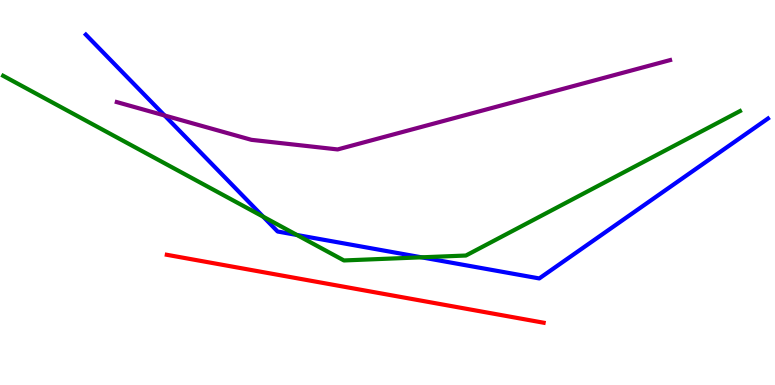[{'lines': ['blue', 'red'], 'intersections': []}, {'lines': ['green', 'red'], 'intersections': []}, {'lines': ['purple', 'red'], 'intersections': []}, {'lines': ['blue', 'green'], 'intersections': [{'x': 3.4, 'y': 4.37}, {'x': 3.83, 'y': 3.9}, {'x': 5.44, 'y': 3.32}]}, {'lines': ['blue', 'purple'], 'intersections': [{'x': 2.12, 'y': 7.0}]}, {'lines': ['green', 'purple'], 'intersections': []}]